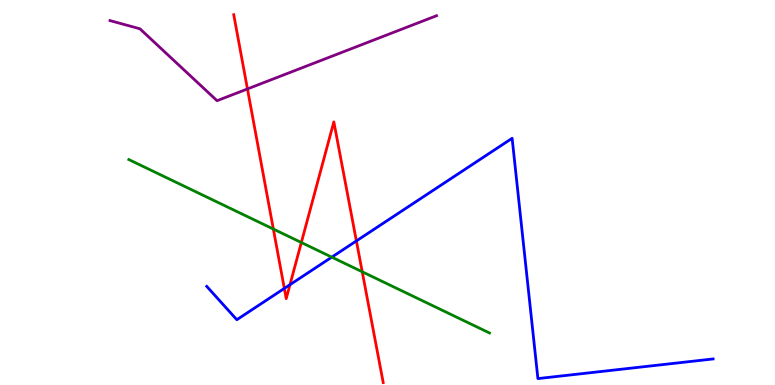[{'lines': ['blue', 'red'], 'intersections': [{'x': 3.67, 'y': 2.51}, {'x': 3.74, 'y': 2.61}, {'x': 4.6, 'y': 3.74}]}, {'lines': ['green', 'red'], 'intersections': [{'x': 3.53, 'y': 4.05}, {'x': 3.89, 'y': 3.7}, {'x': 4.67, 'y': 2.94}]}, {'lines': ['purple', 'red'], 'intersections': [{'x': 3.19, 'y': 7.69}]}, {'lines': ['blue', 'green'], 'intersections': [{'x': 4.28, 'y': 3.32}]}, {'lines': ['blue', 'purple'], 'intersections': []}, {'lines': ['green', 'purple'], 'intersections': []}]